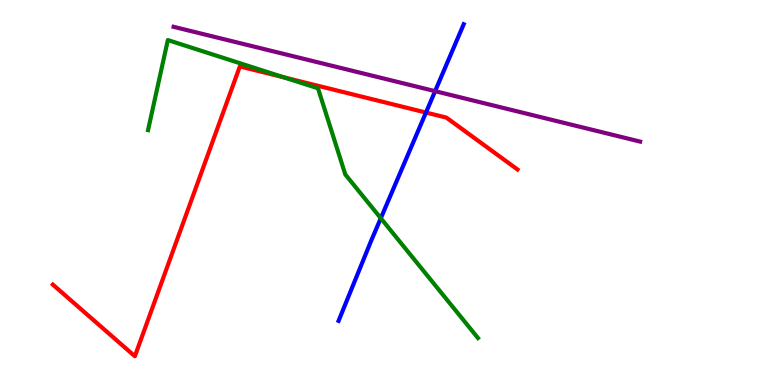[{'lines': ['blue', 'red'], 'intersections': [{'x': 5.5, 'y': 7.08}]}, {'lines': ['green', 'red'], 'intersections': [{'x': 3.66, 'y': 7.99}]}, {'lines': ['purple', 'red'], 'intersections': []}, {'lines': ['blue', 'green'], 'intersections': [{'x': 4.91, 'y': 4.33}]}, {'lines': ['blue', 'purple'], 'intersections': [{'x': 5.61, 'y': 7.63}]}, {'lines': ['green', 'purple'], 'intersections': []}]